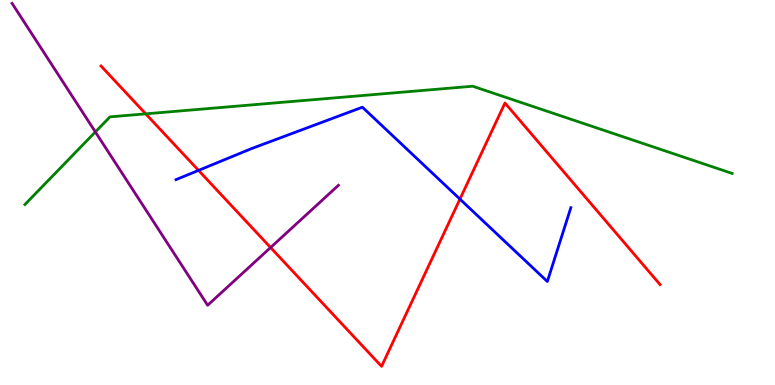[{'lines': ['blue', 'red'], 'intersections': [{'x': 2.56, 'y': 5.57}, {'x': 5.93, 'y': 4.83}]}, {'lines': ['green', 'red'], 'intersections': [{'x': 1.88, 'y': 7.04}]}, {'lines': ['purple', 'red'], 'intersections': [{'x': 3.49, 'y': 3.57}]}, {'lines': ['blue', 'green'], 'intersections': []}, {'lines': ['blue', 'purple'], 'intersections': []}, {'lines': ['green', 'purple'], 'intersections': [{'x': 1.23, 'y': 6.57}]}]